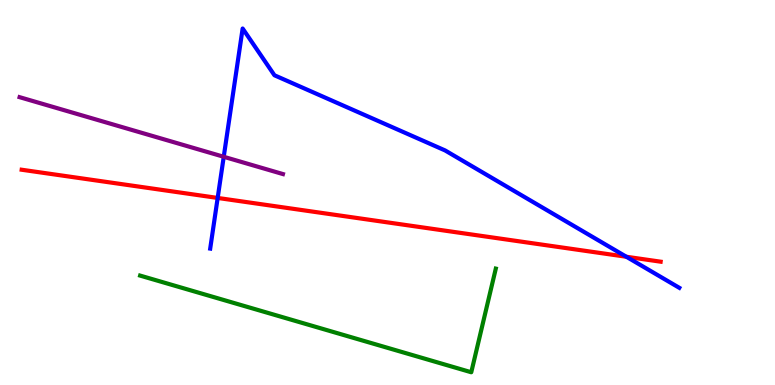[{'lines': ['blue', 'red'], 'intersections': [{'x': 2.81, 'y': 4.86}, {'x': 8.08, 'y': 3.33}]}, {'lines': ['green', 'red'], 'intersections': []}, {'lines': ['purple', 'red'], 'intersections': []}, {'lines': ['blue', 'green'], 'intersections': []}, {'lines': ['blue', 'purple'], 'intersections': [{'x': 2.89, 'y': 5.93}]}, {'lines': ['green', 'purple'], 'intersections': []}]